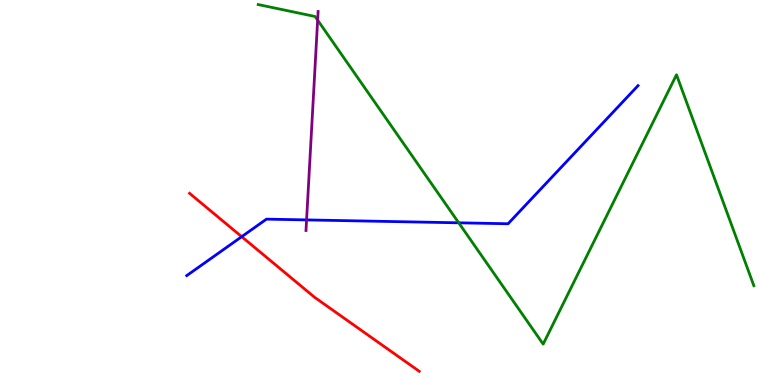[{'lines': ['blue', 'red'], 'intersections': [{'x': 3.12, 'y': 3.85}]}, {'lines': ['green', 'red'], 'intersections': []}, {'lines': ['purple', 'red'], 'intersections': []}, {'lines': ['blue', 'green'], 'intersections': [{'x': 5.92, 'y': 4.21}]}, {'lines': ['blue', 'purple'], 'intersections': [{'x': 3.96, 'y': 4.29}]}, {'lines': ['green', 'purple'], 'intersections': [{'x': 4.1, 'y': 9.48}]}]